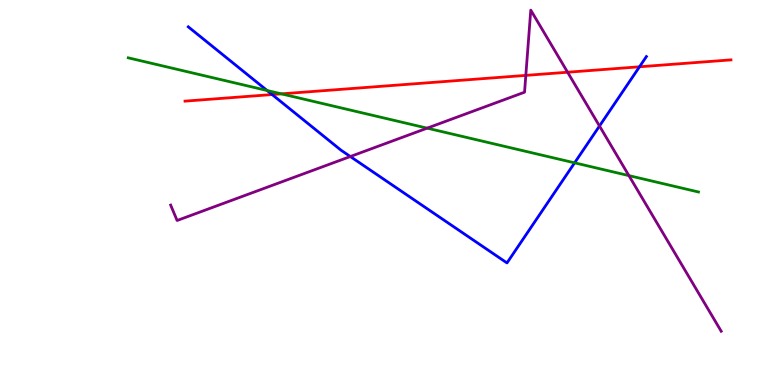[{'lines': ['blue', 'red'], 'intersections': [{'x': 3.51, 'y': 7.54}, {'x': 8.25, 'y': 8.27}]}, {'lines': ['green', 'red'], 'intersections': [{'x': 3.63, 'y': 7.56}]}, {'lines': ['purple', 'red'], 'intersections': [{'x': 6.78, 'y': 8.04}, {'x': 7.32, 'y': 8.12}]}, {'lines': ['blue', 'green'], 'intersections': [{'x': 3.45, 'y': 7.65}, {'x': 7.41, 'y': 5.77}]}, {'lines': ['blue', 'purple'], 'intersections': [{'x': 4.52, 'y': 5.93}, {'x': 7.74, 'y': 6.73}]}, {'lines': ['green', 'purple'], 'intersections': [{'x': 5.51, 'y': 6.67}, {'x': 8.11, 'y': 5.44}]}]